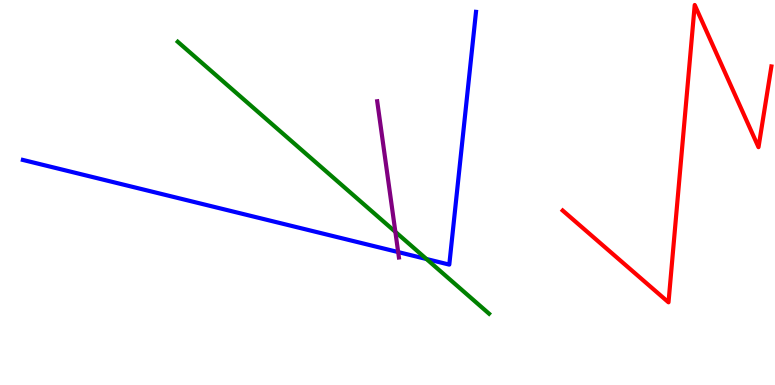[{'lines': ['blue', 'red'], 'intersections': []}, {'lines': ['green', 'red'], 'intersections': []}, {'lines': ['purple', 'red'], 'intersections': []}, {'lines': ['blue', 'green'], 'intersections': [{'x': 5.5, 'y': 3.27}]}, {'lines': ['blue', 'purple'], 'intersections': [{'x': 5.14, 'y': 3.45}]}, {'lines': ['green', 'purple'], 'intersections': [{'x': 5.1, 'y': 3.98}]}]